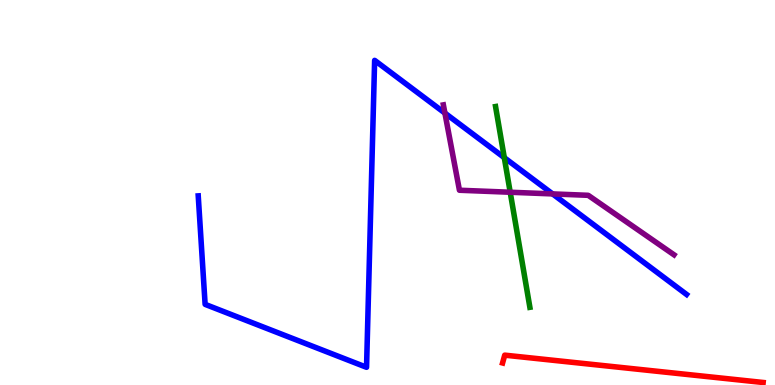[{'lines': ['blue', 'red'], 'intersections': []}, {'lines': ['green', 'red'], 'intersections': []}, {'lines': ['purple', 'red'], 'intersections': []}, {'lines': ['blue', 'green'], 'intersections': [{'x': 6.51, 'y': 5.9}]}, {'lines': ['blue', 'purple'], 'intersections': [{'x': 5.74, 'y': 7.06}, {'x': 7.13, 'y': 4.96}]}, {'lines': ['green', 'purple'], 'intersections': [{'x': 6.58, 'y': 5.01}]}]